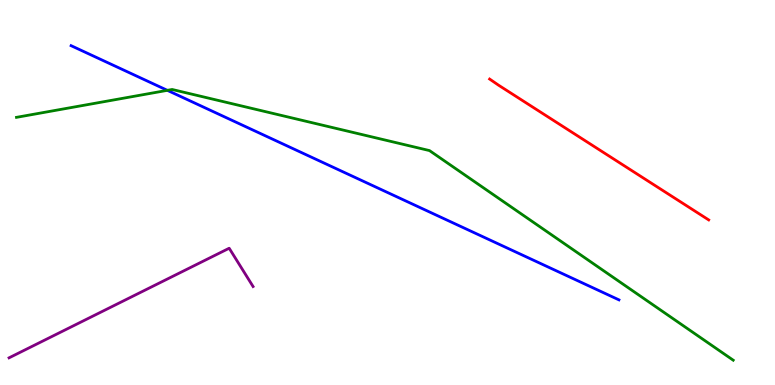[{'lines': ['blue', 'red'], 'intersections': []}, {'lines': ['green', 'red'], 'intersections': []}, {'lines': ['purple', 'red'], 'intersections': []}, {'lines': ['blue', 'green'], 'intersections': [{'x': 2.16, 'y': 7.65}]}, {'lines': ['blue', 'purple'], 'intersections': []}, {'lines': ['green', 'purple'], 'intersections': []}]